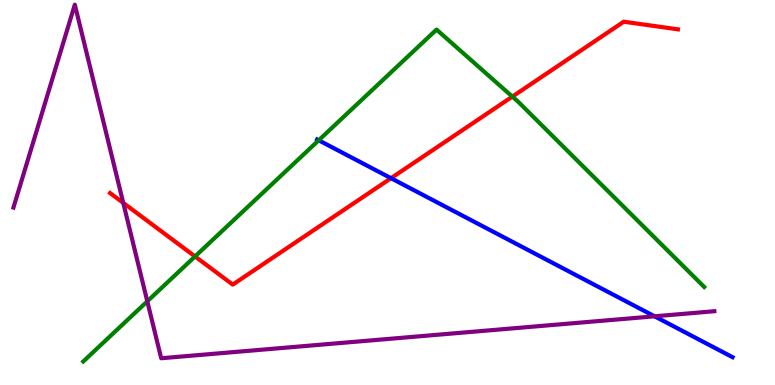[{'lines': ['blue', 'red'], 'intersections': [{'x': 5.05, 'y': 5.37}]}, {'lines': ['green', 'red'], 'intersections': [{'x': 2.52, 'y': 3.34}, {'x': 6.61, 'y': 7.49}]}, {'lines': ['purple', 'red'], 'intersections': [{'x': 1.59, 'y': 4.73}]}, {'lines': ['blue', 'green'], 'intersections': [{'x': 4.11, 'y': 6.36}]}, {'lines': ['blue', 'purple'], 'intersections': [{'x': 8.45, 'y': 1.78}]}, {'lines': ['green', 'purple'], 'intersections': [{'x': 1.9, 'y': 2.17}]}]